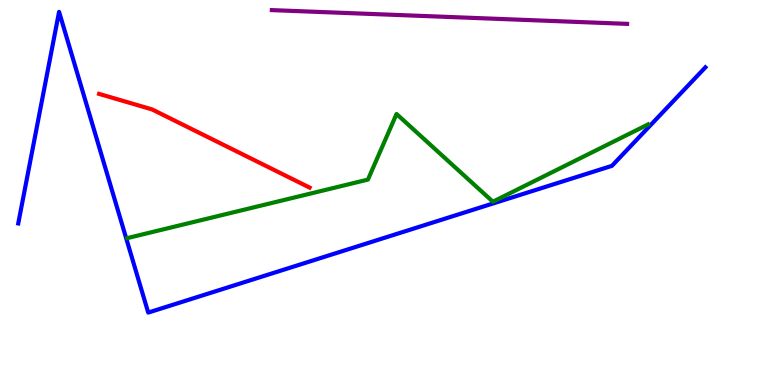[{'lines': ['blue', 'red'], 'intersections': []}, {'lines': ['green', 'red'], 'intersections': []}, {'lines': ['purple', 'red'], 'intersections': []}, {'lines': ['blue', 'green'], 'intersections': []}, {'lines': ['blue', 'purple'], 'intersections': []}, {'lines': ['green', 'purple'], 'intersections': []}]